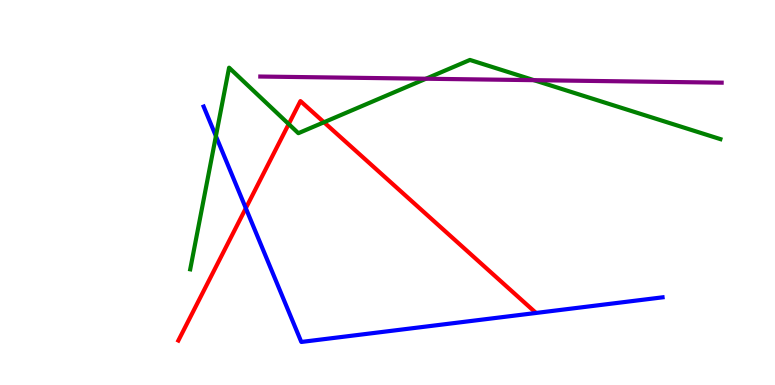[{'lines': ['blue', 'red'], 'intersections': [{'x': 3.17, 'y': 4.59}]}, {'lines': ['green', 'red'], 'intersections': [{'x': 3.73, 'y': 6.78}, {'x': 4.18, 'y': 6.82}]}, {'lines': ['purple', 'red'], 'intersections': []}, {'lines': ['blue', 'green'], 'intersections': [{'x': 2.79, 'y': 6.47}]}, {'lines': ['blue', 'purple'], 'intersections': []}, {'lines': ['green', 'purple'], 'intersections': [{'x': 5.5, 'y': 7.95}, {'x': 6.89, 'y': 7.92}]}]